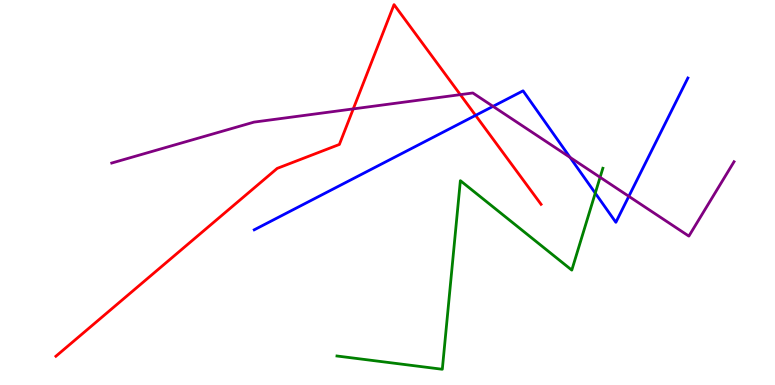[{'lines': ['blue', 'red'], 'intersections': [{'x': 6.14, 'y': 7.0}]}, {'lines': ['green', 'red'], 'intersections': []}, {'lines': ['purple', 'red'], 'intersections': [{'x': 4.56, 'y': 7.17}, {'x': 5.94, 'y': 7.54}]}, {'lines': ['blue', 'green'], 'intersections': [{'x': 7.68, 'y': 4.98}]}, {'lines': ['blue', 'purple'], 'intersections': [{'x': 6.36, 'y': 7.24}, {'x': 7.36, 'y': 5.91}, {'x': 8.11, 'y': 4.9}]}, {'lines': ['green', 'purple'], 'intersections': [{'x': 7.74, 'y': 5.39}]}]